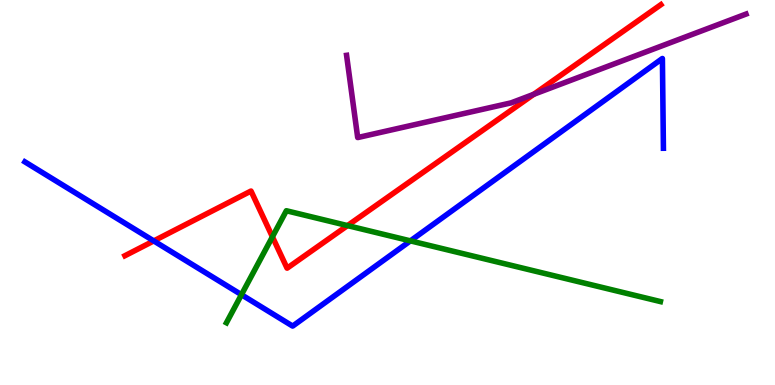[{'lines': ['blue', 'red'], 'intersections': [{'x': 1.98, 'y': 3.74}]}, {'lines': ['green', 'red'], 'intersections': [{'x': 3.52, 'y': 3.85}, {'x': 4.48, 'y': 4.14}]}, {'lines': ['purple', 'red'], 'intersections': [{'x': 6.89, 'y': 7.55}]}, {'lines': ['blue', 'green'], 'intersections': [{'x': 3.12, 'y': 2.35}, {'x': 5.3, 'y': 3.74}]}, {'lines': ['blue', 'purple'], 'intersections': []}, {'lines': ['green', 'purple'], 'intersections': []}]